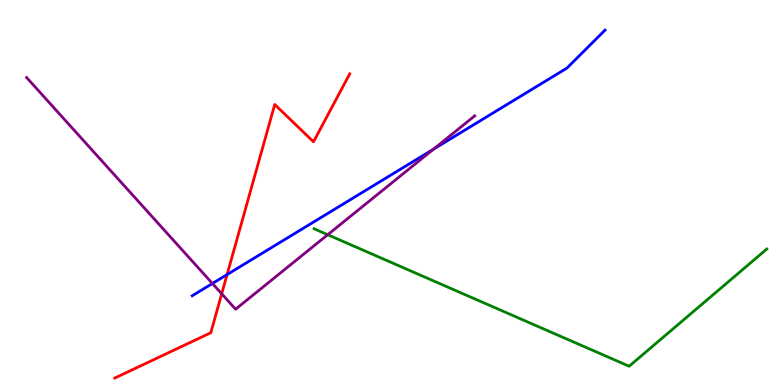[{'lines': ['blue', 'red'], 'intersections': [{'x': 2.93, 'y': 2.87}]}, {'lines': ['green', 'red'], 'intersections': []}, {'lines': ['purple', 'red'], 'intersections': [{'x': 2.86, 'y': 2.37}]}, {'lines': ['blue', 'green'], 'intersections': []}, {'lines': ['blue', 'purple'], 'intersections': [{'x': 2.74, 'y': 2.64}, {'x': 5.59, 'y': 6.13}]}, {'lines': ['green', 'purple'], 'intersections': [{'x': 4.23, 'y': 3.9}]}]